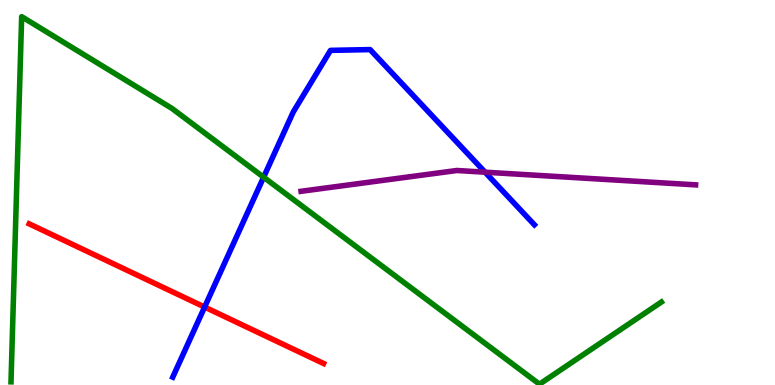[{'lines': ['blue', 'red'], 'intersections': [{'x': 2.64, 'y': 2.02}]}, {'lines': ['green', 'red'], 'intersections': []}, {'lines': ['purple', 'red'], 'intersections': []}, {'lines': ['blue', 'green'], 'intersections': [{'x': 3.4, 'y': 5.4}]}, {'lines': ['blue', 'purple'], 'intersections': [{'x': 6.26, 'y': 5.53}]}, {'lines': ['green', 'purple'], 'intersections': []}]